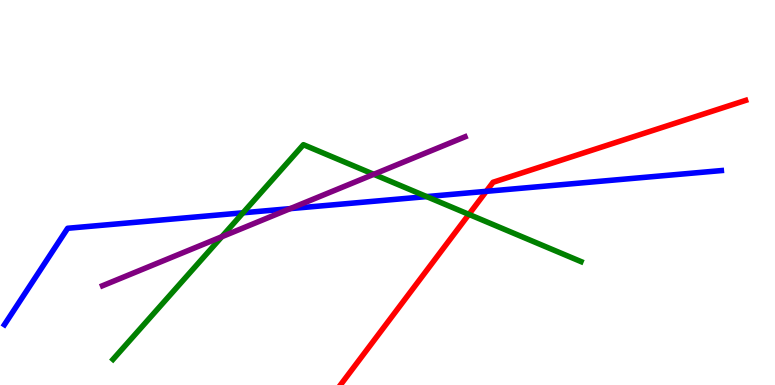[{'lines': ['blue', 'red'], 'intersections': [{'x': 6.27, 'y': 5.03}]}, {'lines': ['green', 'red'], 'intersections': [{'x': 6.05, 'y': 4.43}]}, {'lines': ['purple', 'red'], 'intersections': []}, {'lines': ['blue', 'green'], 'intersections': [{'x': 3.14, 'y': 4.47}, {'x': 5.51, 'y': 4.89}]}, {'lines': ['blue', 'purple'], 'intersections': [{'x': 3.74, 'y': 4.58}]}, {'lines': ['green', 'purple'], 'intersections': [{'x': 2.86, 'y': 3.85}, {'x': 4.82, 'y': 5.47}]}]